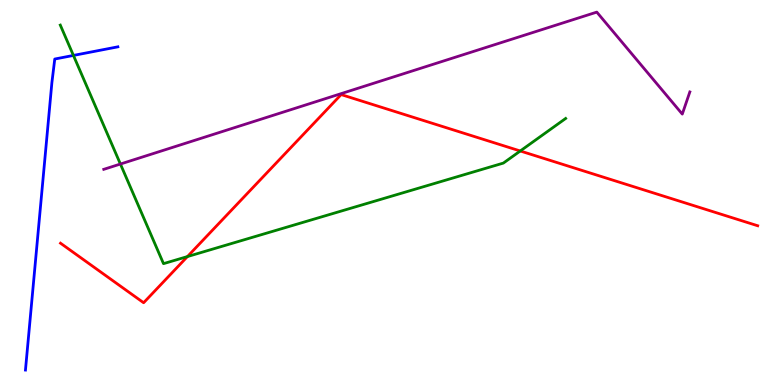[{'lines': ['blue', 'red'], 'intersections': []}, {'lines': ['green', 'red'], 'intersections': [{'x': 2.42, 'y': 3.34}, {'x': 6.71, 'y': 6.08}]}, {'lines': ['purple', 'red'], 'intersections': []}, {'lines': ['blue', 'green'], 'intersections': [{'x': 0.947, 'y': 8.56}]}, {'lines': ['blue', 'purple'], 'intersections': []}, {'lines': ['green', 'purple'], 'intersections': [{'x': 1.55, 'y': 5.74}]}]